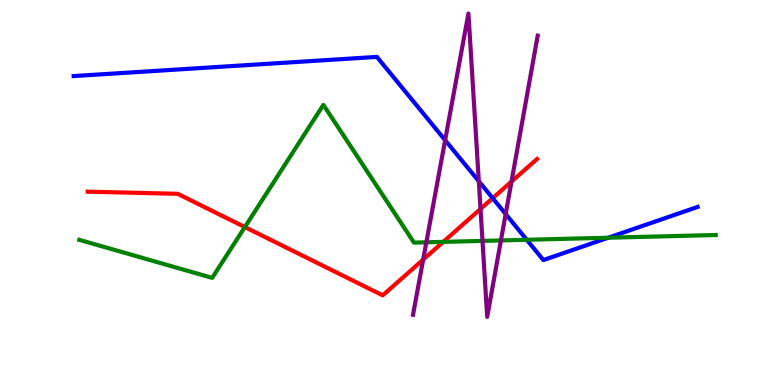[{'lines': ['blue', 'red'], 'intersections': [{'x': 6.36, 'y': 4.85}]}, {'lines': ['green', 'red'], 'intersections': [{'x': 3.16, 'y': 4.1}, {'x': 5.72, 'y': 3.72}]}, {'lines': ['purple', 'red'], 'intersections': [{'x': 5.46, 'y': 3.26}, {'x': 6.2, 'y': 4.57}, {'x': 6.6, 'y': 5.28}]}, {'lines': ['blue', 'green'], 'intersections': [{'x': 6.8, 'y': 3.77}, {'x': 7.85, 'y': 3.83}]}, {'lines': ['blue', 'purple'], 'intersections': [{'x': 5.74, 'y': 6.36}, {'x': 6.18, 'y': 5.29}, {'x': 6.52, 'y': 4.44}]}, {'lines': ['green', 'purple'], 'intersections': [{'x': 5.5, 'y': 3.71}, {'x': 6.23, 'y': 3.74}, {'x': 6.46, 'y': 3.76}]}]